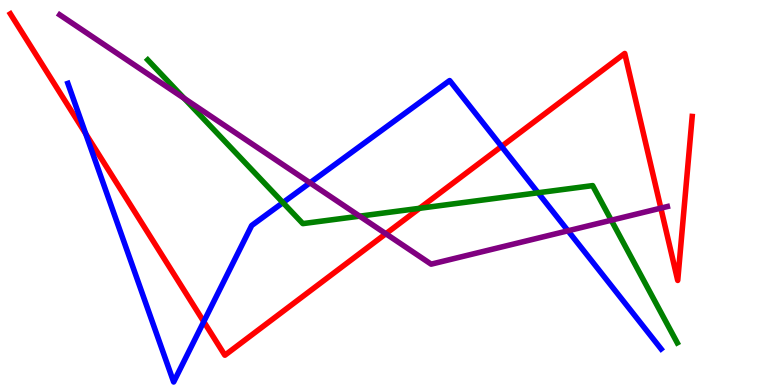[{'lines': ['blue', 'red'], 'intersections': [{'x': 1.11, 'y': 6.53}, {'x': 2.63, 'y': 1.65}, {'x': 6.47, 'y': 6.2}]}, {'lines': ['green', 'red'], 'intersections': [{'x': 5.41, 'y': 4.59}]}, {'lines': ['purple', 'red'], 'intersections': [{'x': 4.98, 'y': 3.93}, {'x': 8.53, 'y': 4.59}]}, {'lines': ['blue', 'green'], 'intersections': [{'x': 3.65, 'y': 4.74}, {'x': 6.94, 'y': 4.99}]}, {'lines': ['blue', 'purple'], 'intersections': [{'x': 4.0, 'y': 5.25}, {'x': 7.33, 'y': 4.01}]}, {'lines': ['green', 'purple'], 'intersections': [{'x': 2.38, 'y': 7.45}, {'x': 4.64, 'y': 4.39}, {'x': 7.89, 'y': 4.28}]}]